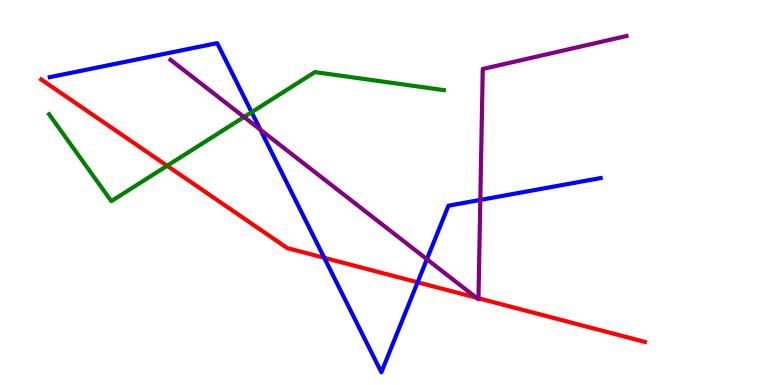[{'lines': ['blue', 'red'], 'intersections': [{'x': 4.18, 'y': 3.3}, {'x': 5.39, 'y': 2.67}]}, {'lines': ['green', 'red'], 'intersections': [{'x': 2.16, 'y': 5.69}]}, {'lines': ['purple', 'red'], 'intersections': [{'x': 6.15, 'y': 2.27}, {'x': 6.17, 'y': 2.25}]}, {'lines': ['blue', 'green'], 'intersections': [{'x': 3.25, 'y': 7.09}]}, {'lines': ['blue', 'purple'], 'intersections': [{'x': 3.36, 'y': 6.63}, {'x': 5.51, 'y': 3.27}, {'x': 6.2, 'y': 4.81}]}, {'lines': ['green', 'purple'], 'intersections': [{'x': 3.15, 'y': 6.96}]}]